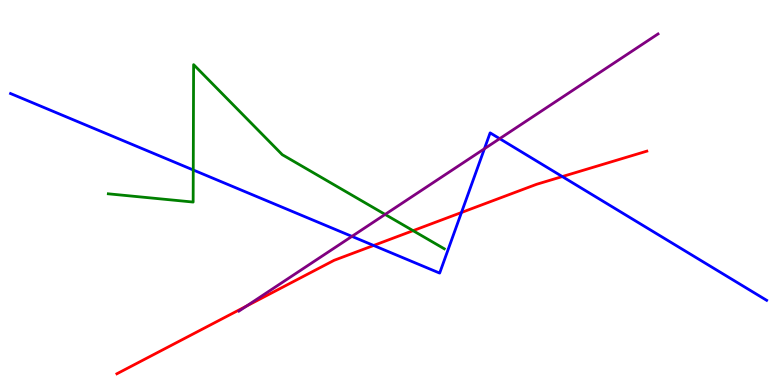[{'lines': ['blue', 'red'], 'intersections': [{'x': 4.82, 'y': 3.62}, {'x': 5.95, 'y': 4.48}, {'x': 7.26, 'y': 5.41}]}, {'lines': ['green', 'red'], 'intersections': [{'x': 5.33, 'y': 4.01}]}, {'lines': ['purple', 'red'], 'intersections': [{'x': 3.18, 'y': 2.05}]}, {'lines': ['blue', 'green'], 'intersections': [{'x': 2.49, 'y': 5.58}]}, {'lines': ['blue', 'purple'], 'intersections': [{'x': 4.54, 'y': 3.86}, {'x': 6.25, 'y': 6.14}, {'x': 6.45, 'y': 6.4}]}, {'lines': ['green', 'purple'], 'intersections': [{'x': 4.97, 'y': 4.43}]}]